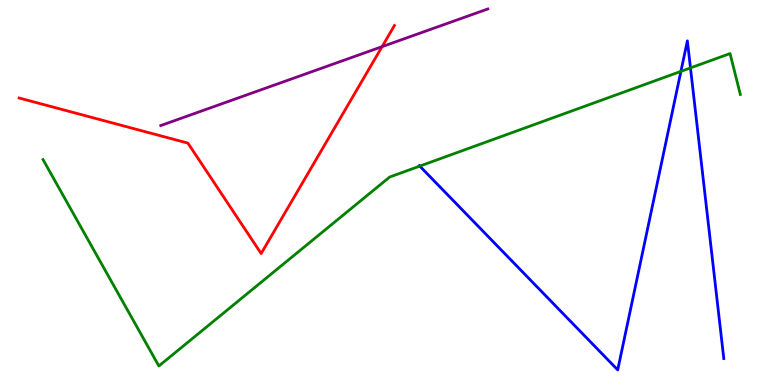[{'lines': ['blue', 'red'], 'intersections': []}, {'lines': ['green', 'red'], 'intersections': []}, {'lines': ['purple', 'red'], 'intersections': [{'x': 4.93, 'y': 8.79}]}, {'lines': ['blue', 'green'], 'intersections': [{'x': 5.42, 'y': 5.69}, {'x': 8.79, 'y': 8.15}, {'x': 8.91, 'y': 8.24}]}, {'lines': ['blue', 'purple'], 'intersections': []}, {'lines': ['green', 'purple'], 'intersections': []}]